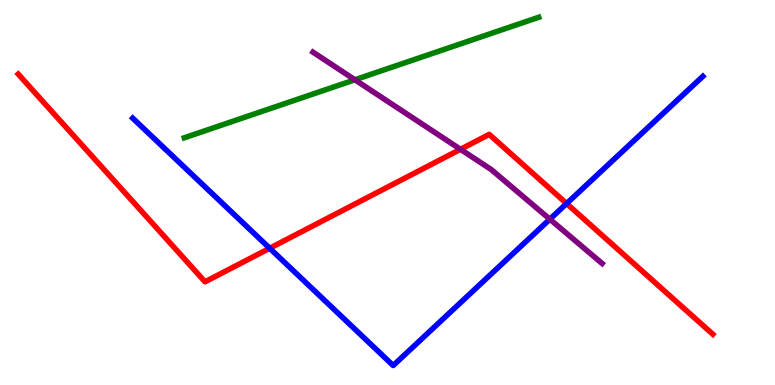[{'lines': ['blue', 'red'], 'intersections': [{'x': 3.48, 'y': 3.55}, {'x': 7.31, 'y': 4.71}]}, {'lines': ['green', 'red'], 'intersections': []}, {'lines': ['purple', 'red'], 'intersections': [{'x': 5.94, 'y': 6.12}]}, {'lines': ['blue', 'green'], 'intersections': []}, {'lines': ['blue', 'purple'], 'intersections': [{'x': 7.09, 'y': 4.31}]}, {'lines': ['green', 'purple'], 'intersections': [{'x': 4.58, 'y': 7.93}]}]